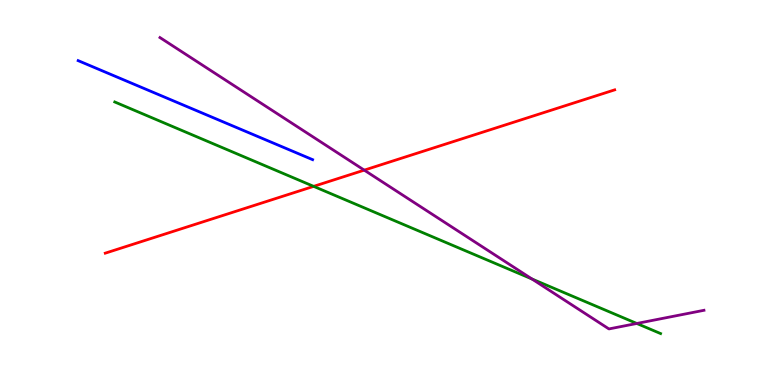[{'lines': ['blue', 'red'], 'intersections': []}, {'lines': ['green', 'red'], 'intersections': [{'x': 4.05, 'y': 5.16}]}, {'lines': ['purple', 'red'], 'intersections': [{'x': 4.7, 'y': 5.58}]}, {'lines': ['blue', 'green'], 'intersections': []}, {'lines': ['blue', 'purple'], 'intersections': []}, {'lines': ['green', 'purple'], 'intersections': [{'x': 6.86, 'y': 2.75}, {'x': 8.22, 'y': 1.6}]}]